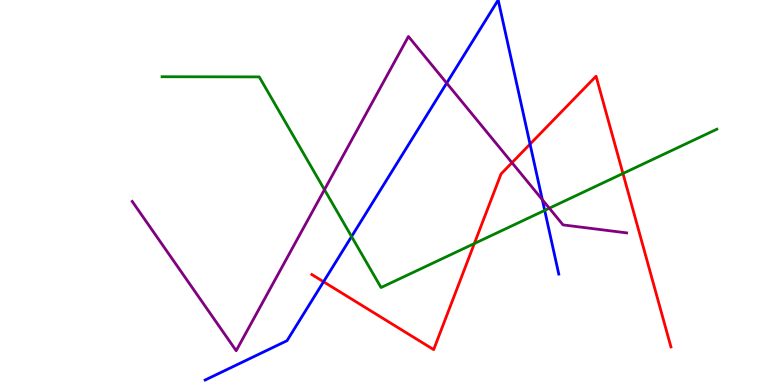[{'lines': ['blue', 'red'], 'intersections': [{'x': 4.17, 'y': 2.68}, {'x': 6.84, 'y': 6.26}]}, {'lines': ['green', 'red'], 'intersections': [{'x': 6.12, 'y': 3.67}, {'x': 8.04, 'y': 5.49}]}, {'lines': ['purple', 'red'], 'intersections': [{'x': 6.61, 'y': 5.77}]}, {'lines': ['blue', 'green'], 'intersections': [{'x': 4.54, 'y': 3.86}, {'x': 7.03, 'y': 4.54}]}, {'lines': ['blue', 'purple'], 'intersections': [{'x': 5.76, 'y': 7.84}, {'x': 7.0, 'y': 4.81}]}, {'lines': ['green', 'purple'], 'intersections': [{'x': 4.19, 'y': 5.07}, {'x': 7.09, 'y': 4.59}]}]